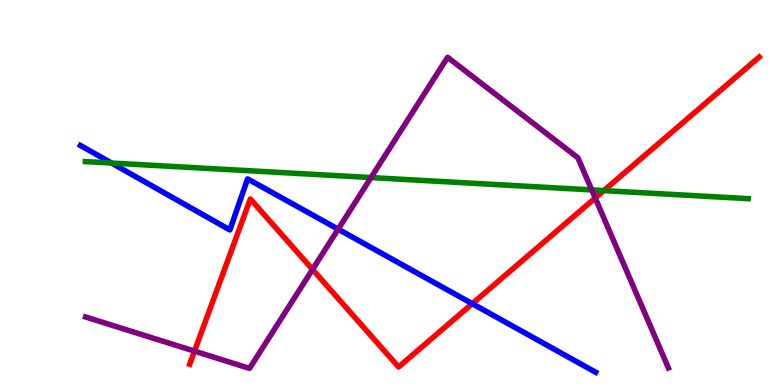[{'lines': ['blue', 'red'], 'intersections': [{'x': 6.09, 'y': 2.11}]}, {'lines': ['green', 'red'], 'intersections': [{'x': 7.79, 'y': 5.05}]}, {'lines': ['purple', 'red'], 'intersections': [{'x': 2.51, 'y': 0.88}, {'x': 4.03, 'y': 3.0}, {'x': 7.68, 'y': 4.86}]}, {'lines': ['blue', 'green'], 'intersections': [{'x': 1.44, 'y': 5.77}]}, {'lines': ['blue', 'purple'], 'intersections': [{'x': 4.36, 'y': 4.05}]}, {'lines': ['green', 'purple'], 'intersections': [{'x': 4.79, 'y': 5.39}, {'x': 7.64, 'y': 5.07}]}]